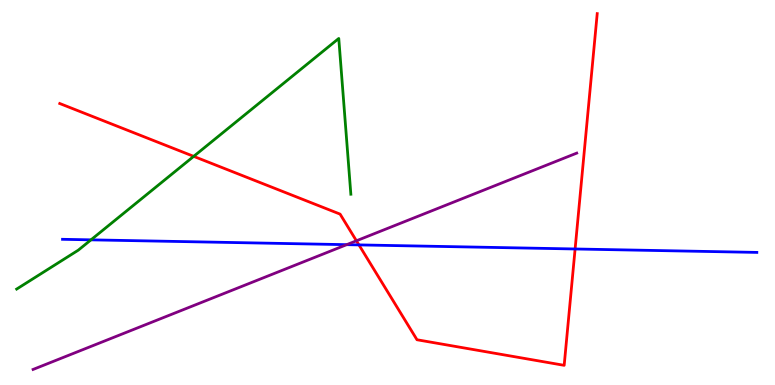[{'lines': ['blue', 'red'], 'intersections': [{'x': 4.63, 'y': 3.64}, {'x': 7.42, 'y': 3.53}]}, {'lines': ['green', 'red'], 'intersections': [{'x': 2.5, 'y': 5.94}]}, {'lines': ['purple', 'red'], 'intersections': [{'x': 4.6, 'y': 3.75}]}, {'lines': ['blue', 'green'], 'intersections': [{'x': 1.17, 'y': 3.77}]}, {'lines': ['blue', 'purple'], 'intersections': [{'x': 4.47, 'y': 3.64}]}, {'lines': ['green', 'purple'], 'intersections': []}]